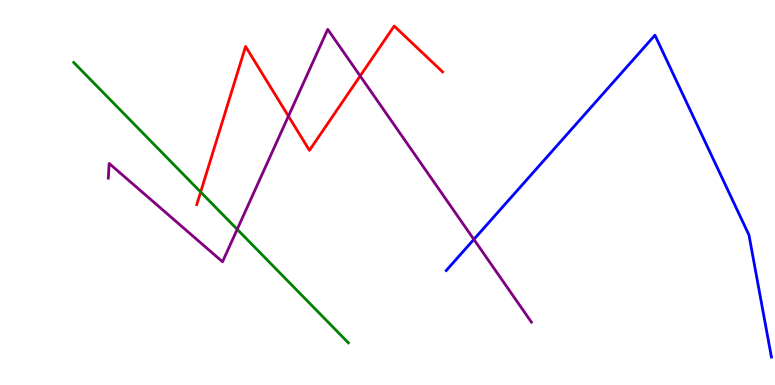[{'lines': ['blue', 'red'], 'intersections': []}, {'lines': ['green', 'red'], 'intersections': [{'x': 2.59, 'y': 5.01}]}, {'lines': ['purple', 'red'], 'intersections': [{'x': 3.72, 'y': 6.98}, {'x': 4.65, 'y': 8.03}]}, {'lines': ['blue', 'green'], 'intersections': []}, {'lines': ['blue', 'purple'], 'intersections': [{'x': 6.11, 'y': 3.78}]}, {'lines': ['green', 'purple'], 'intersections': [{'x': 3.06, 'y': 4.04}]}]